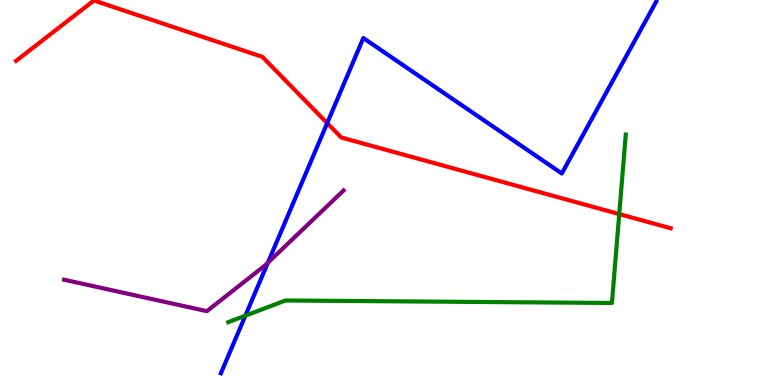[{'lines': ['blue', 'red'], 'intersections': [{'x': 4.22, 'y': 6.8}]}, {'lines': ['green', 'red'], 'intersections': [{'x': 7.99, 'y': 4.44}]}, {'lines': ['purple', 'red'], 'intersections': []}, {'lines': ['blue', 'green'], 'intersections': [{'x': 3.17, 'y': 1.8}]}, {'lines': ['blue', 'purple'], 'intersections': [{'x': 3.46, 'y': 3.18}]}, {'lines': ['green', 'purple'], 'intersections': []}]